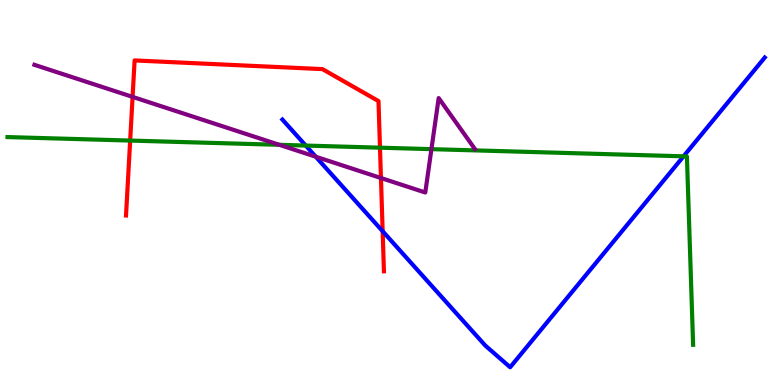[{'lines': ['blue', 'red'], 'intersections': [{'x': 4.94, 'y': 3.99}]}, {'lines': ['green', 'red'], 'intersections': [{'x': 1.68, 'y': 6.35}, {'x': 4.9, 'y': 6.16}]}, {'lines': ['purple', 'red'], 'intersections': [{'x': 1.71, 'y': 7.48}, {'x': 4.92, 'y': 5.38}]}, {'lines': ['blue', 'green'], 'intersections': [{'x': 3.95, 'y': 6.22}, {'x': 8.82, 'y': 5.94}]}, {'lines': ['blue', 'purple'], 'intersections': [{'x': 4.07, 'y': 5.93}]}, {'lines': ['green', 'purple'], 'intersections': [{'x': 3.6, 'y': 6.24}, {'x': 5.57, 'y': 6.13}]}]